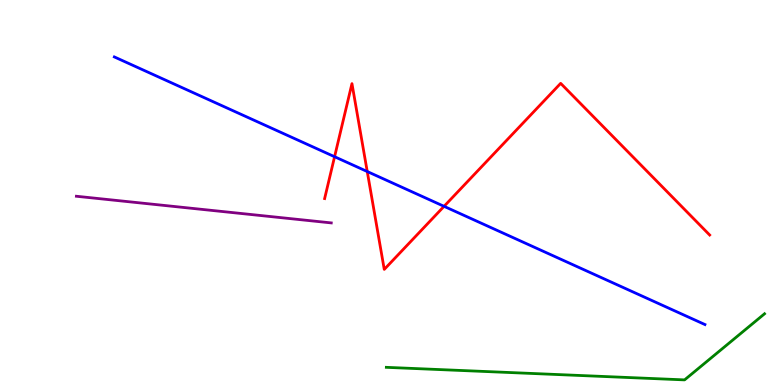[{'lines': ['blue', 'red'], 'intersections': [{'x': 4.32, 'y': 5.93}, {'x': 4.74, 'y': 5.54}, {'x': 5.73, 'y': 4.64}]}, {'lines': ['green', 'red'], 'intersections': []}, {'lines': ['purple', 'red'], 'intersections': []}, {'lines': ['blue', 'green'], 'intersections': []}, {'lines': ['blue', 'purple'], 'intersections': []}, {'lines': ['green', 'purple'], 'intersections': []}]